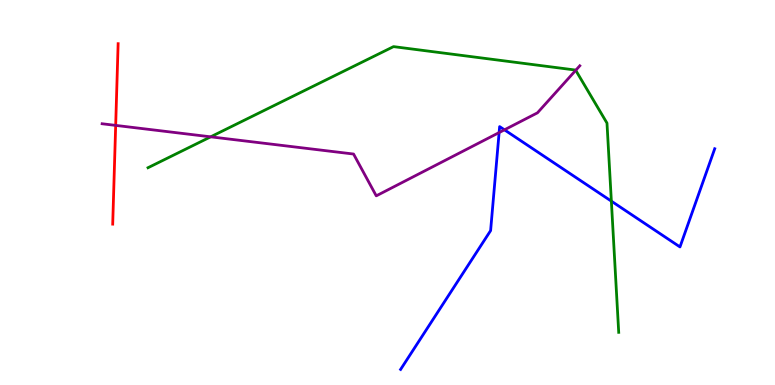[{'lines': ['blue', 'red'], 'intersections': []}, {'lines': ['green', 'red'], 'intersections': []}, {'lines': ['purple', 'red'], 'intersections': [{'x': 1.49, 'y': 6.74}]}, {'lines': ['blue', 'green'], 'intersections': [{'x': 7.89, 'y': 4.78}]}, {'lines': ['blue', 'purple'], 'intersections': [{'x': 6.44, 'y': 6.56}, {'x': 6.51, 'y': 6.63}]}, {'lines': ['green', 'purple'], 'intersections': [{'x': 2.72, 'y': 6.45}, {'x': 7.43, 'y': 8.17}]}]